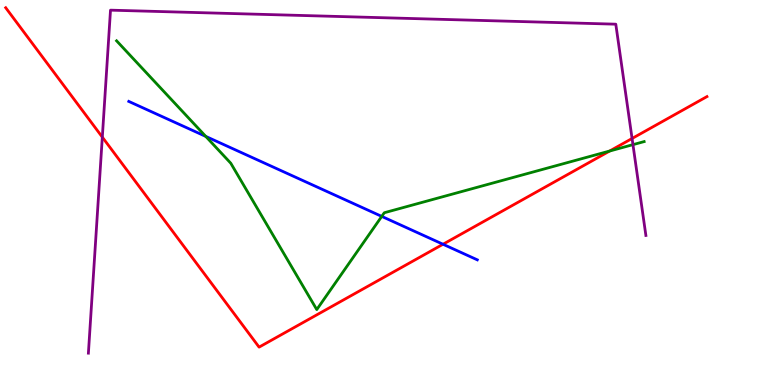[{'lines': ['blue', 'red'], 'intersections': [{'x': 5.72, 'y': 3.66}]}, {'lines': ['green', 'red'], 'intersections': [{'x': 7.87, 'y': 6.08}]}, {'lines': ['purple', 'red'], 'intersections': [{'x': 1.32, 'y': 6.44}, {'x': 8.16, 'y': 6.4}]}, {'lines': ['blue', 'green'], 'intersections': [{'x': 2.65, 'y': 6.46}, {'x': 4.93, 'y': 4.38}]}, {'lines': ['blue', 'purple'], 'intersections': []}, {'lines': ['green', 'purple'], 'intersections': [{'x': 8.17, 'y': 6.24}]}]